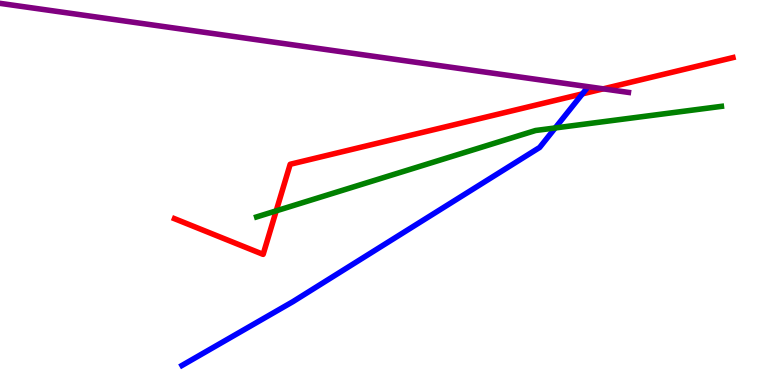[{'lines': ['blue', 'red'], 'intersections': [{'x': 7.51, 'y': 7.56}]}, {'lines': ['green', 'red'], 'intersections': [{'x': 3.56, 'y': 4.52}]}, {'lines': ['purple', 'red'], 'intersections': [{'x': 7.78, 'y': 7.69}]}, {'lines': ['blue', 'green'], 'intersections': [{'x': 7.16, 'y': 6.68}]}, {'lines': ['blue', 'purple'], 'intersections': []}, {'lines': ['green', 'purple'], 'intersections': []}]